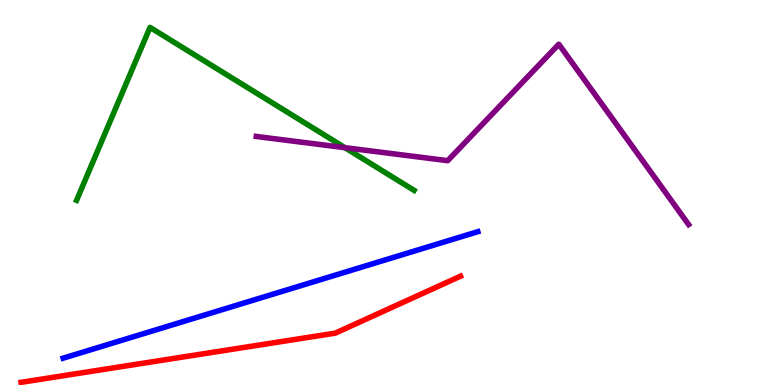[{'lines': ['blue', 'red'], 'intersections': []}, {'lines': ['green', 'red'], 'intersections': []}, {'lines': ['purple', 'red'], 'intersections': []}, {'lines': ['blue', 'green'], 'intersections': []}, {'lines': ['blue', 'purple'], 'intersections': []}, {'lines': ['green', 'purple'], 'intersections': [{'x': 4.45, 'y': 6.16}]}]